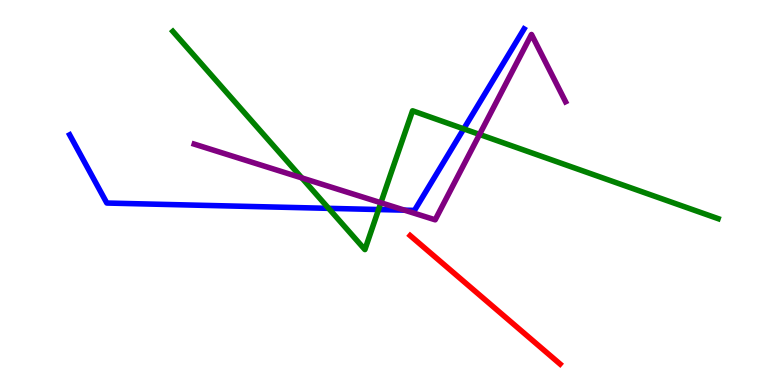[{'lines': ['blue', 'red'], 'intersections': []}, {'lines': ['green', 'red'], 'intersections': []}, {'lines': ['purple', 'red'], 'intersections': []}, {'lines': ['blue', 'green'], 'intersections': [{'x': 4.24, 'y': 4.59}, {'x': 4.88, 'y': 4.56}, {'x': 5.98, 'y': 6.65}]}, {'lines': ['blue', 'purple'], 'intersections': [{'x': 5.22, 'y': 4.54}]}, {'lines': ['green', 'purple'], 'intersections': [{'x': 3.89, 'y': 5.38}, {'x': 4.91, 'y': 4.73}, {'x': 6.19, 'y': 6.51}]}]